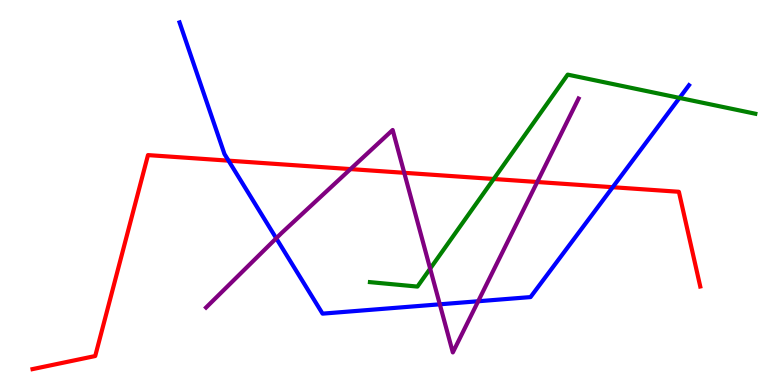[{'lines': ['blue', 'red'], 'intersections': [{'x': 2.95, 'y': 5.83}, {'x': 7.91, 'y': 5.14}]}, {'lines': ['green', 'red'], 'intersections': [{'x': 6.37, 'y': 5.35}]}, {'lines': ['purple', 'red'], 'intersections': [{'x': 4.52, 'y': 5.61}, {'x': 5.22, 'y': 5.51}, {'x': 6.93, 'y': 5.27}]}, {'lines': ['blue', 'green'], 'intersections': [{'x': 8.77, 'y': 7.46}]}, {'lines': ['blue', 'purple'], 'intersections': [{'x': 3.56, 'y': 3.81}, {'x': 5.67, 'y': 2.1}, {'x': 6.17, 'y': 2.18}]}, {'lines': ['green', 'purple'], 'intersections': [{'x': 5.55, 'y': 3.02}]}]